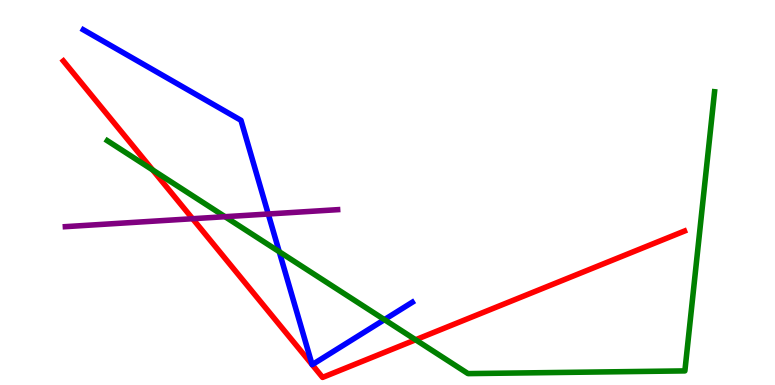[{'lines': ['blue', 'red'], 'intersections': [{'x': 4.03, 'y': 0.529}, {'x': 4.03, 'y': 0.528}]}, {'lines': ['green', 'red'], 'intersections': [{'x': 1.97, 'y': 5.59}, {'x': 5.36, 'y': 1.17}]}, {'lines': ['purple', 'red'], 'intersections': [{'x': 2.49, 'y': 4.32}]}, {'lines': ['blue', 'green'], 'intersections': [{'x': 3.6, 'y': 3.46}, {'x': 4.96, 'y': 1.7}]}, {'lines': ['blue', 'purple'], 'intersections': [{'x': 3.46, 'y': 4.44}]}, {'lines': ['green', 'purple'], 'intersections': [{'x': 2.9, 'y': 4.37}]}]